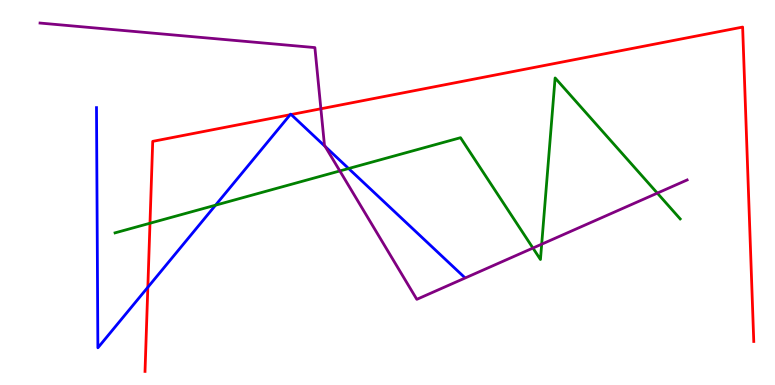[{'lines': ['blue', 'red'], 'intersections': [{'x': 1.91, 'y': 2.54}, {'x': 3.74, 'y': 7.02}, {'x': 3.76, 'y': 7.02}]}, {'lines': ['green', 'red'], 'intersections': [{'x': 1.94, 'y': 4.2}]}, {'lines': ['purple', 'red'], 'intersections': [{'x': 4.14, 'y': 7.17}]}, {'lines': ['blue', 'green'], 'intersections': [{'x': 2.78, 'y': 4.67}, {'x': 4.5, 'y': 5.62}]}, {'lines': ['blue', 'purple'], 'intersections': [{'x': 4.2, 'y': 6.19}]}, {'lines': ['green', 'purple'], 'intersections': [{'x': 4.39, 'y': 5.56}, {'x': 6.88, 'y': 3.56}, {'x': 6.99, 'y': 3.66}, {'x': 8.48, 'y': 4.98}]}]